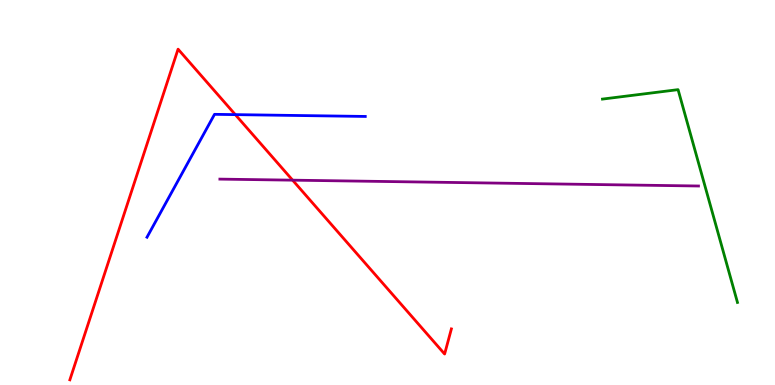[{'lines': ['blue', 'red'], 'intersections': [{'x': 3.04, 'y': 7.02}]}, {'lines': ['green', 'red'], 'intersections': []}, {'lines': ['purple', 'red'], 'intersections': [{'x': 3.78, 'y': 5.32}]}, {'lines': ['blue', 'green'], 'intersections': []}, {'lines': ['blue', 'purple'], 'intersections': []}, {'lines': ['green', 'purple'], 'intersections': []}]